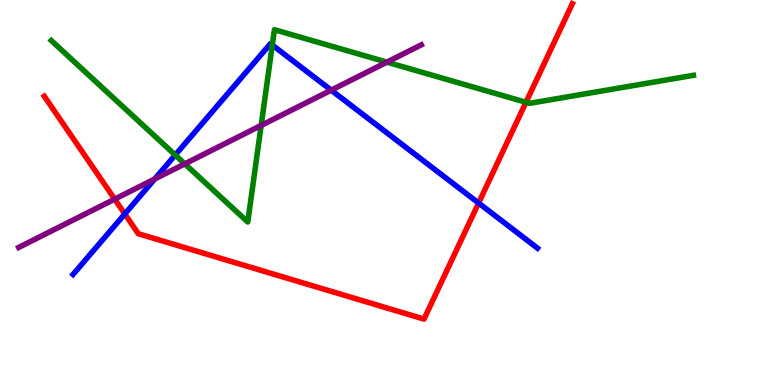[{'lines': ['blue', 'red'], 'intersections': [{'x': 1.61, 'y': 4.44}, {'x': 6.18, 'y': 4.73}]}, {'lines': ['green', 'red'], 'intersections': [{'x': 6.79, 'y': 7.34}]}, {'lines': ['purple', 'red'], 'intersections': [{'x': 1.48, 'y': 4.83}]}, {'lines': ['blue', 'green'], 'intersections': [{'x': 2.26, 'y': 5.97}, {'x': 3.51, 'y': 8.83}]}, {'lines': ['blue', 'purple'], 'intersections': [{'x': 2.0, 'y': 5.35}, {'x': 4.27, 'y': 7.66}]}, {'lines': ['green', 'purple'], 'intersections': [{'x': 2.38, 'y': 5.74}, {'x': 3.37, 'y': 6.74}, {'x': 4.99, 'y': 8.39}]}]